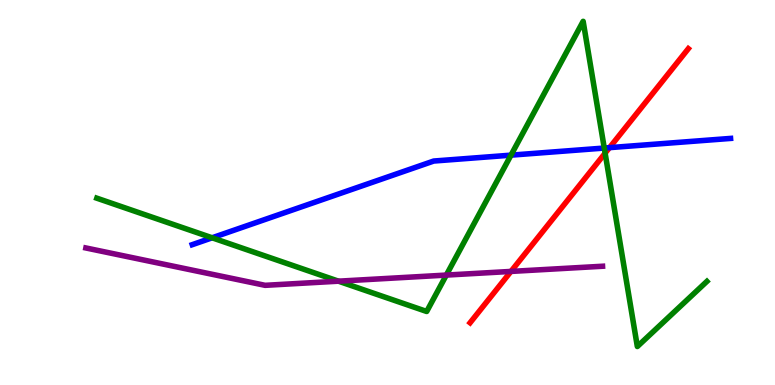[{'lines': ['blue', 'red'], 'intersections': [{'x': 7.86, 'y': 6.17}]}, {'lines': ['green', 'red'], 'intersections': [{'x': 7.81, 'y': 6.02}]}, {'lines': ['purple', 'red'], 'intersections': [{'x': 6.59, 'y': 2.95}]}, {'lines': ['blue', 'green'], 'intersections': [{'x': 2.74, 'y': 3.82}, {'x': 6.59, 'y': 5.97}, {'x': 7.8, 'y': 6.15}]}, {'lines': ['blue', 'purple'], 'intersections': []}, {'lines': ['green', 'purple'], 'intersections': [{'x': 4.37, 'y': 2.7}, {'x': 5.76, 'y': 2.86}]}]